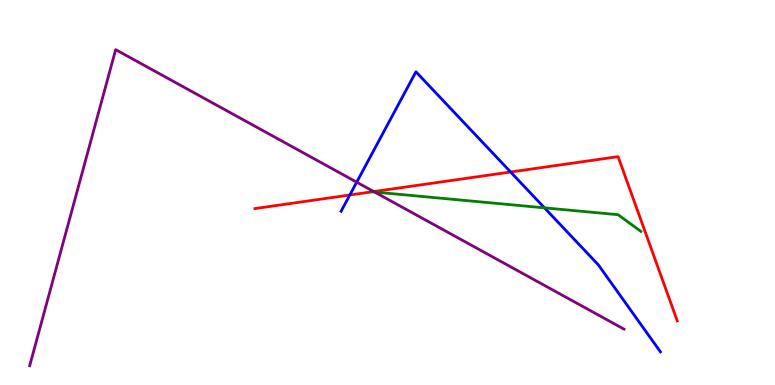[{'lines': ['blue', 'red'], 'intersections': [{'x': 4.51, 'y': 4.93}, {'x': 6.59, 'y': 5.53}]}, {'lines': ['green', 'red'], 'intersections': [{'x': 4.8, 'y': 5.02}]}, {'lines': ['purple', 'red'], 'intersections': [{'x': 4.82, 'y': 5.02}]}, {'lines': ['blue', 'green'], 'intersections': [{'x': 7.03, 'y': 4.6}]}, {'lines': ['blue', 'purple'], 'intersections': [{'x': 4.6, 'y': 5.27}]}, {'lines': ['green', 'purple'], 'intersections': [{'x': 4.83, 'y': 5.01}]}]